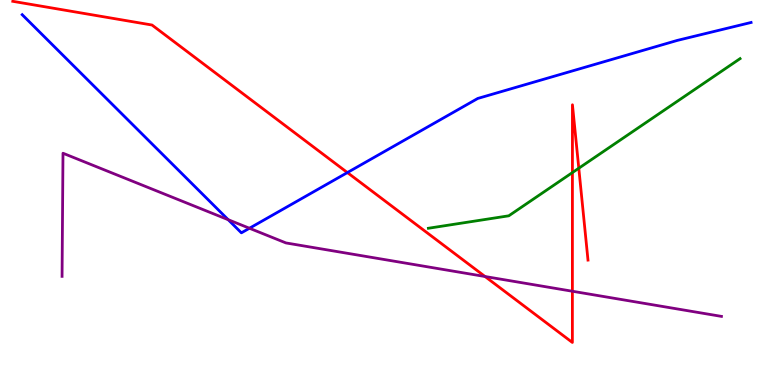[{'lines': ['blue', 'red'], 'intersections': [{'x': 4.48, 'y': 5.52}]}, {'lines': ['green', 'red'], 'intersections': [{'x': 7.39, 'y': 5.52}, {'x': 7.47, 'y': 5.63}]}, {'lines': ['purple', 'red'], 'intersections': [{'x': 6.26, 'y': 2.82}, {'x': 7.39, 'y': 2.44}]}, {'lines': ['blue', 'green'], 'intersections': []}, {'lines': ['blue', 'purple'], 'intersections': [{'x': 2.94, 'y': 4.29}, {'x': 3.22, 'y': 4.07}]}, {'lines': ['green', 'purple'], 'intersections': []}]